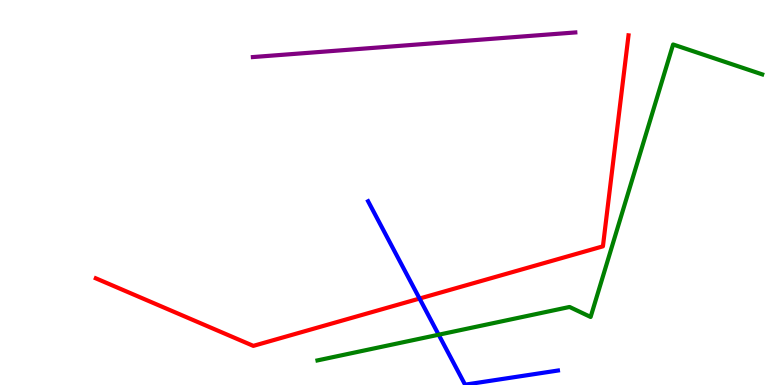[{'lines': ['blue', 'red'], 'intersections': [{'x': 5.41, 'y': 2.25}]}, {'lines': ['green', 'red'], 'intersections': []}, {'lines': ['purple', 'red'], 'intersections': []}, {'lines': ['blue', 'green'], 'intersections': [{'x': 5.66, 'y': 1.31}]}, {'lines': ['blue', 'purple'], 'intersections': []}, {'lines': ['green', 'purple'], 'intersections': []}]